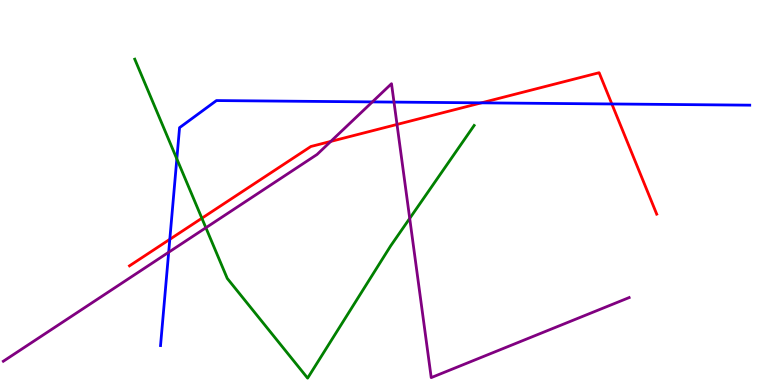[{'lines': ['blue', 'red'], 'intersections': [{'x': 2.19, 'y': 3.78}, {'x': 6.21, 'y': 7.33}, {'x': 7.89, 'y': 7.3}]}, {'lines': ['green', 'red'], 'intersections': [{'x': 2.6, 'y': 4.33}]}, {'lines': ['purple', 'red'], 'intersections': [{'x': 4.27, 'y': 6.33}, {'x': 5.12, 'y': 6.77}]}, {'lines': ['blue', 'green'], 'intersections': [{'x': 2.28, 'y': 5.87}]}, {'lines': ['blue', 'purple'], 'intersections': [{'x': 2.18, 'y': 3.45}, {'x': 4.8, 'y': 7.35}, {'x': 5.08, 'y': 7.35}]}, {'lines': ['green', 'purple'], 'intersections': [{'x': 2.66, 'y': 4.08}, {'x': 5.29, 'y': 4.33}]}]